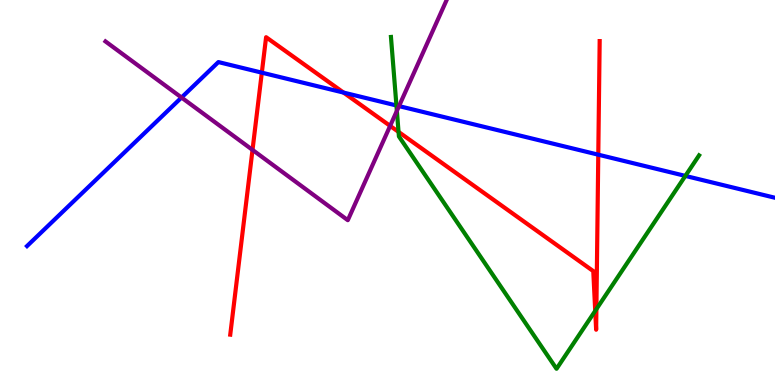[{'lines': ['blue', 'red'], 'intersections': [{'x': 3.38, 'y': 8.11}, {'x': 4.43, 'y': 7.6}, {'x': 7.72, 'y': 5.98}]}, {'lines': ['green', 'red'], 'intersections': [{'x': 5.14, 'y': 6.57}, {'x': 7.68, 'y': 1.93}, {'x': 7.7, 'y': 1.97}]}, {'lines': ['purple', 'red'], 'intersections': [{'x': 3.26, 'y': 6.11}, {'x': 5.03, 'y': 6.73}]}, {'lines': ['blue', 'green'], 'intersections': [{'x': 5.12, 'y': 7.26}, {'x': 8.84, 'y': 5.43}]}, {'lines': ['blue', 'purple'], 'intersections': [{'x': 2.34, 'y': 7.47}, {'x': 5.15, 'y': 7.24}]}, {'lines': ['green', 'purple'], 'intersections': [{'x': 5.12, 'y': 7.12}]}]